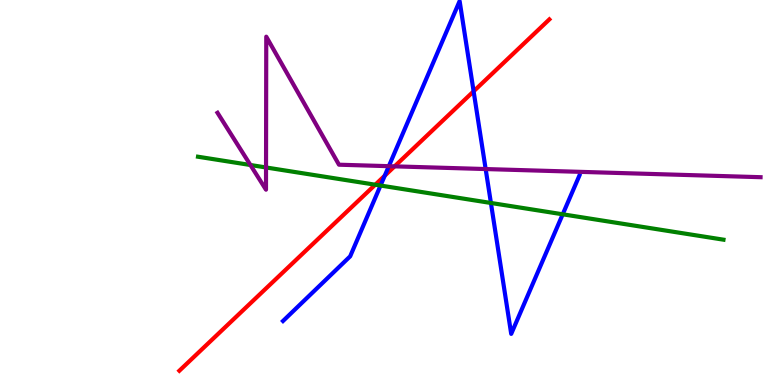[{'lines': ['blue', 'red'], 'intersections': [{'x': 4.96, 'y': 5.44}, {'x': 6.11, 'y': 7.63}]}, {'lines': ['green', 'red'], 'intersections': [{'x': 4.84, 'y': 5.2}]}, {'lines': ['purple', 'red'], 'intersections': [{'x': 5.09, 'y': 5.68}]}, {'lines': ['blue', 'green'], 'intersections': [{'x': 4.91, 'y': 5.18}, {'x': 6.33, 'y': 4.73}, {'x': 7.26, 'y': 4.43}]}, {'lines': ['blue', 'purple'], 'intersections': [{'x': 5.02, 'y': 5.68}, {'x': 6.27, 'y': 5.61}]}, {'lines': ['green', 'purple'], 'intersections': [{'x': 3.23, 'y': 5.71}, {'x': 3.43, 'y': 5.65}]}]